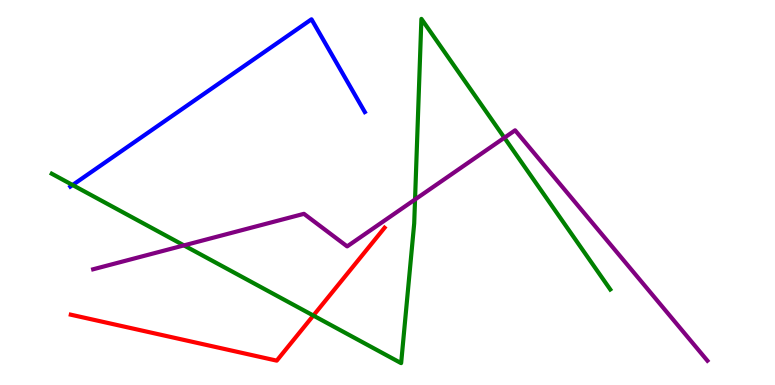[{'lines': ['blue', 'red'], 'intersections': []}, {'lines': ['green', 'red'], 'intersections': [{'x': 4.04, 'y': 1.8}]}, {'lines': ['purple', 'red'], 'intersections': []}, {'lines': ['blue', 'green'], 'intersections': [{'x': 0.936, 'y': 5.19}]}, {'lines': ['blue', 'purple'], 'intersections': []}, {'lines': ['green', 'purple'], 'intersections': [{'x': 2.37, 'y': 3.63}, {'x': 5.36, 'y': 4.82}, {'x': 6.51, 'y': 6.42}]}]